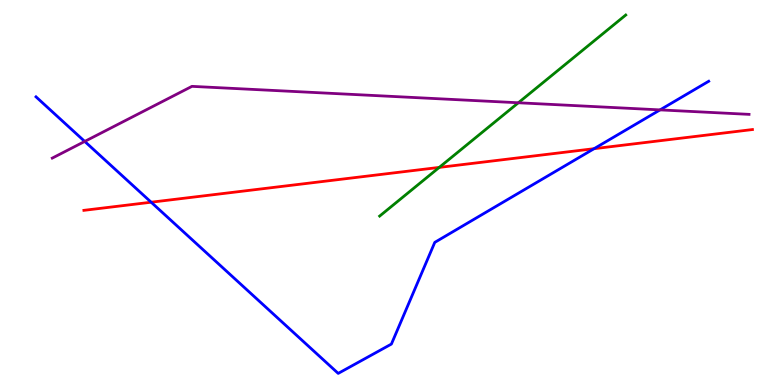[{'lines': ['blue', 'red'], 'intersections': [{'x': 1.95, 'y': 4.75}, {'x': 7.67, 'y': 6.14}]}, {'lines': ['green', 'red'], 'intersections': [{'x': 5.67, 'y': 5.65}]}, {'lines': ['purple', 'red'], 'intersections': []}, {'lines': ['blue', 'green'], 'intersections': []}, {'lines': ['blue', 'purple'], 'intersections': [{'x': 1.09, 'y': 6.33}, {'x': 8.52, 'y': 7.15}]}, {'lines': ['green', 'purple'], 'intersections': [{'x': 6.69, 'y': 7.33}]}]